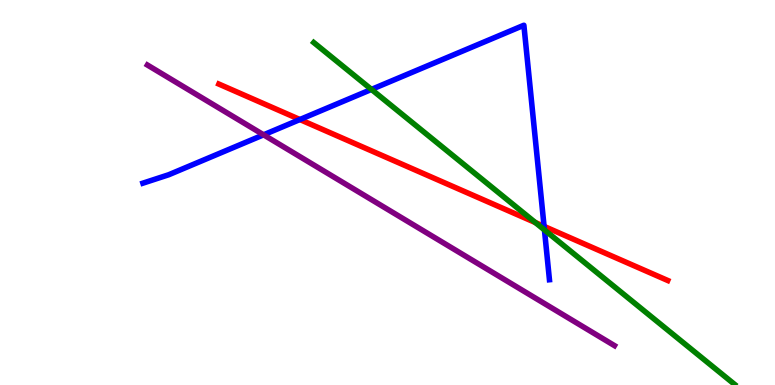[{'lines': ['blue', 'red'], 'intersections': [{'x': 3.87, 'y': 6.9}, {'x': 7.02, 'y': 4.12}]}, {'lines': ['green', 'red'], 'intersections': [{'x': 6.91, 'y': 4.22}]}, {'lines': ['purple', 'red'], 'intersections': []}, {'lines': ['blue', 'green'], 'intersections': [{'x': 4.79, 'y': 7.68}, {'x': 7.03, 'y': 4.03}]}, {'lines': ['blue', 'purple'], 'intersections': [{'x': 3.4, 'y': 6.5}]}, {'lines': ['green', 'purple'], 'intersections': []}]